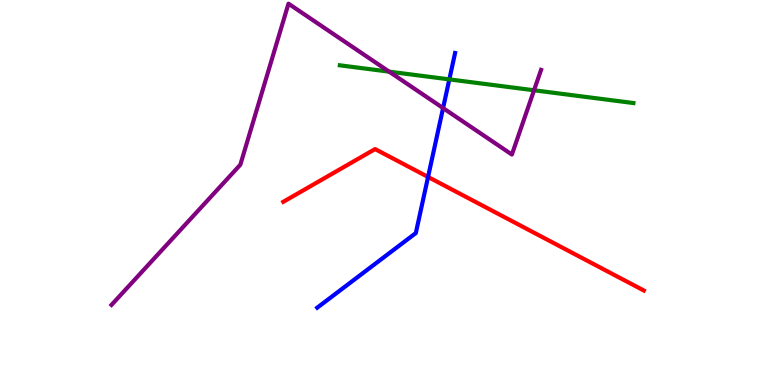[{'lines': ['blue', 'red'], 'intersections': [{'x': 5.52, 'y': 5.4}]}, {'lines': ['green', 'red'], 'intersections': []}, {'lines': ['purple', 'red'], 'intersections': []}, {'lines': ['blue', 'green'], 'intersections': [{'x': 5.8, 'y': 7.94}]}, {'lines': ['blue', 'purple'], 'intersections': [{'x': 5.72, 'y': 7.19}]}, {'lines': ['green', 'purple'], 'intersections': [{'x': 5.02, 'y': 8.14}, {'x': 6.89, 'y': 7.66}]}]